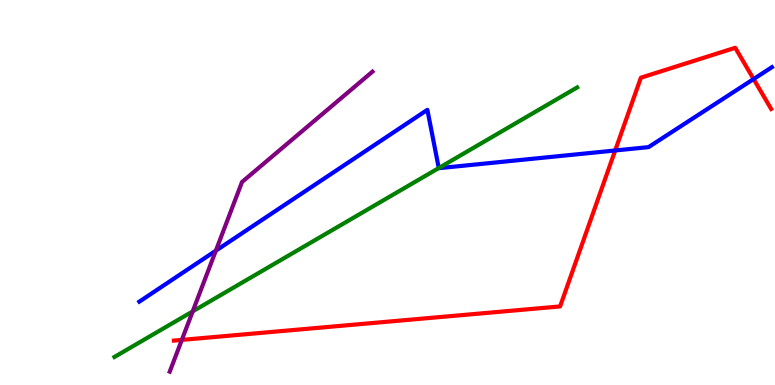[{'lines': ['blue', 'red'], 'intersections': [{'x': 7.94, 'y': 6.09}, {'x': 9.72, 'y': 7.95}]}, {'lines': ['green', 'red'], 'intersections': []}, {'lines': ['purple', 'red'], 'intersections': [{'x': 2.35, 'y': 1.17}]}, {'lines': ['blue', 'green'], 'intersections': [{'x': 5.66, 'y': 5.64}]}, {'lines': ['blue', 'purple'], 'intersections': [{'x': 2.78, 'y': 3.49}]}, {'lines': ['green', 'purple'], 'intersections': [{'x': 2.49, 'y': 1.91}]}]